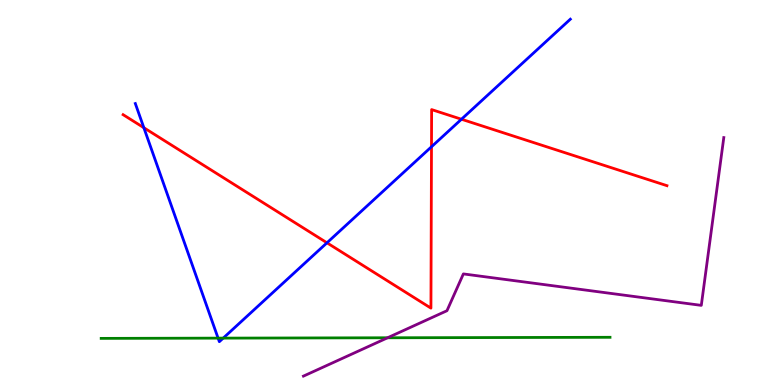[{'lines': ['blue', 'red'], 'intersections': [{'x': 1.86, 'y': 6.68}, {'x': 4.22, 'y': 3.69}, {'x': 5.57, 'y': 6.19}, {'x': 5.95, 'y': 6.9}]}, {'lines': ['green', 'red'], 'intersections': []}, {'lines': ['purple', 'red'], 'intersections': []}, {'lines': ['blue', 'green'], 'intersections': [{'x': 2.81, 'y': 1.22}, {'x': 2.88, 'y': 1.22}]}, {'lines': ['blue', 'purple'], 'intersections': []}, {'lines': ['green', 'purple'], 'intersections': [{'x': 5.0, 'y': 1.23}]}]